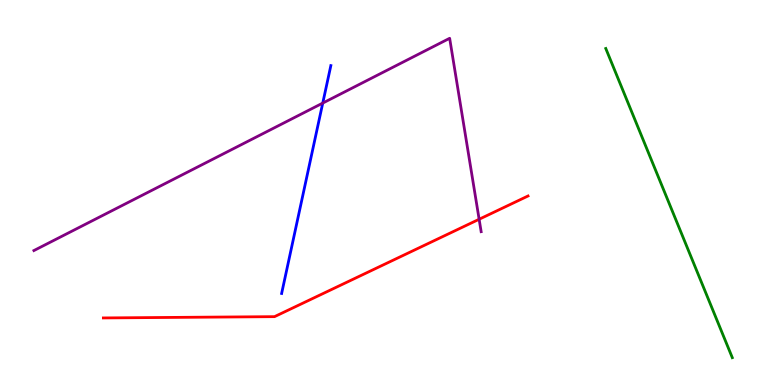[{'lines': ['blue', 'red'], 'intersections': []}, {'lines': ['green', 'red'], 'intersections': []}, {'lines': ['purple', 'red'], 'intersections': [{'x': 6.18, 'y': 4.3}]}, {'lines': ['blue', 'green'], 'intersections': []}, {'lines': ['blue', 'purple'], 'intersections': [{'x': 4.16, 'y': 7.32}]}, {'lines': ['green', 'purple'], 'intersections': []}]